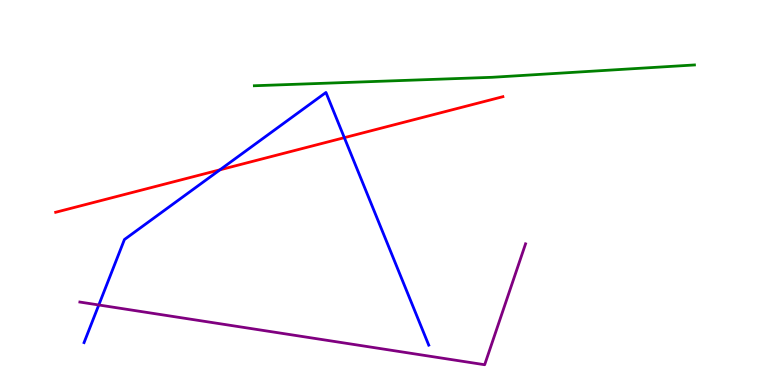[{'lines': ['blue', 'red'], 'intersections': [{'x': 2.84, 'y': 5.59}, {'x': 4.44, 'y': 6.42}]}, {'lines': ['green', 'red'], 'intersections': []}, {'lines': ['purple', 'red'], 'intersections': []}, {'lines': ['blue', 'green'], 'intersections': []}, {'lines': ['blue', 'purple'], 'intersections': [{'x': 1.27, 'y': 2.08}]}, {'lines': ['green', 'purple'], 'intersections': []}]